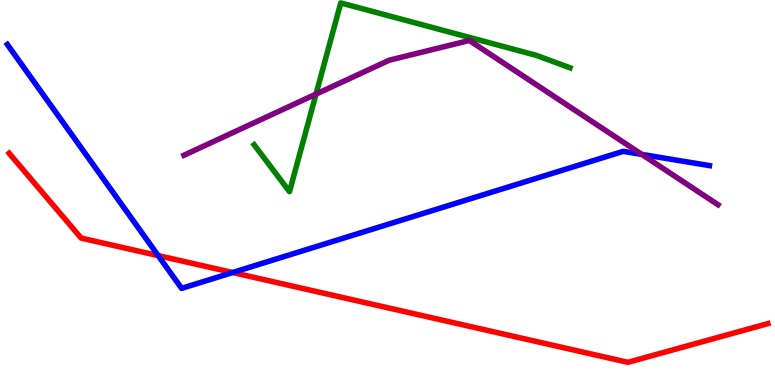[{'lines': ['blue', 'red'], 'intersections': [{'x': 2.04, 'y': 3.36}, {'x': 3.0, 'y': 2.92}]}, {'lines': ['green', 'red'], 'intersections': []}, {'lines': ['purple', 'red'], 'intersections': []}, {'lines': ['blue', 'green'], 'intersections': []}, {'lines': ['blue', 'purple'], 'intersections': [{'x': 8.28, 'y': 5.99}]}, {'lines': ['green', 'purple'], 'intersections': [{'x': 4.08, 'y': 7.56}]}]